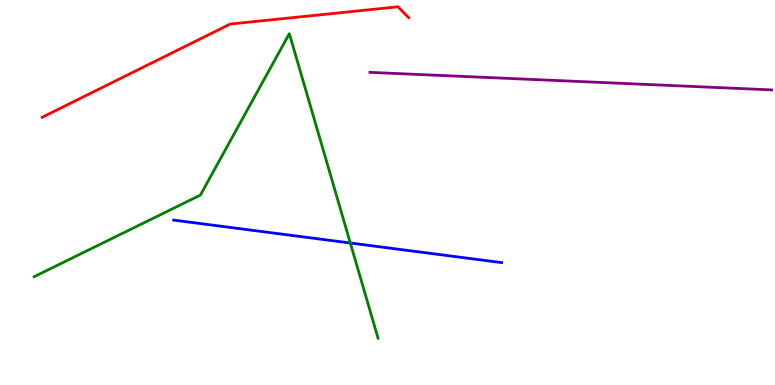[{'lines': ['blue', 'red'], 'intersections': []}, {'lines': ['green', 'red'], 'intersections': []}, {'lines': ['purple', 'red'], 'intersections': []}, {'lines': ['blue', 'green'], 'intersections': [{'x': 4.52, 'y': 3.69}]}, {'lines': ['blue', 'purple'], 'intersections': []}, {'lines': ['green', 'purple'], 'intersections': []}]